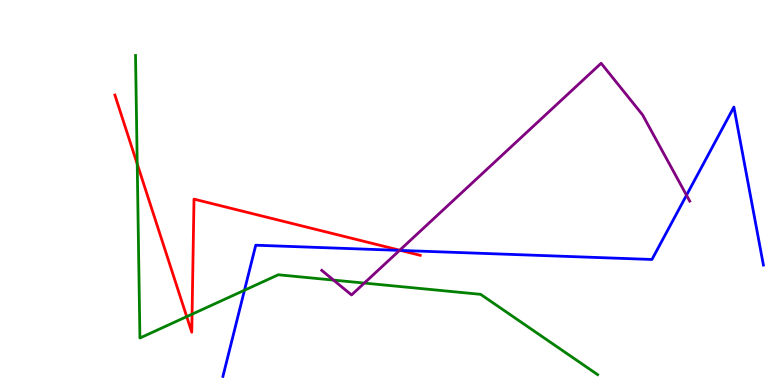[{'lines': ['blue', 'red'], 'intersections': [{'x': 5.17, 'y': 3.5}]}, {'lines': ['green', 'red'], 'intersections': [{'x': 1.77, 'y': 5.74}, {'x': 2.41, 'y': 1.78}, {'x': 2.48, 'y': 1.84}]}, {'lines': ['purple', 'red'], 'intersections': [{'x': 5.16, 'y': 3.5}]}, {'lines': ['blue', 'green'], 'intersections': [{'x': 3.15, 'y': 2.46}]}, {'lines': ['blue', 'purple'], 'intersections': [{'x': 5.16, 'y': 3.5}, {'x': 8.86, 'y': 4.93}]}, {'lines': ['green', 'purple'], 'intersections': [{'x': 4.3, 'y': 2.72}, {'x': 4.7, 'y': 2.65}]}]